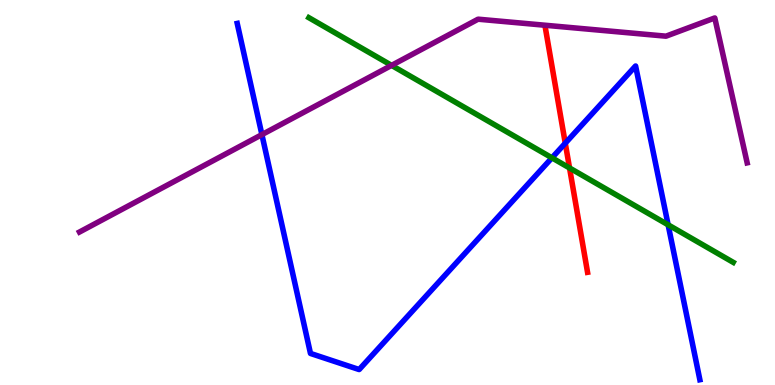[{'lines': ['blue', 'red'], 'intersections': [{'x': 7.29, 'y': 6.28}]}, {'lines': ['green', 'red'], 'intersections': [{'x': 7.35, 'y': 5.64}]}, {'lines': ['purple', 'red'], 'intersections': []}, {'lines': ['blue', 'green'], 'intersections': [{'x': 7.12, 'y': 5.9}, {'x': 8.62, 'y': 4.16}]}, {'lines': ['blue', 'purple'], 'intersections': [{'x': 3.38, 'y': 6.5}]}, {'lines': ['green', 'purple'], 'intersections': [{'x': 5.05, 'y': 8.3}]}]